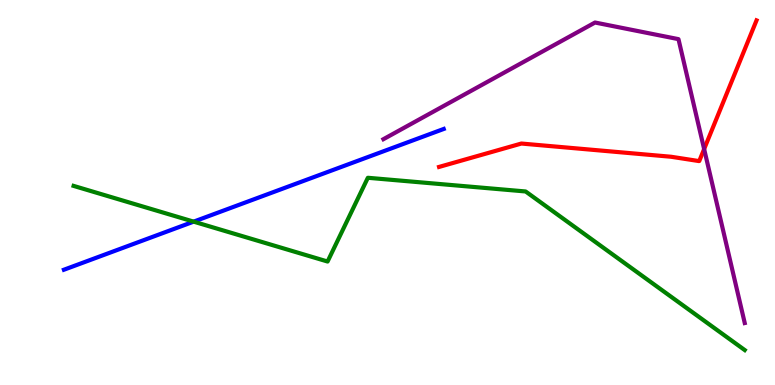[{'lines': ['blue', 'red'], 'intersections': []}, {'lines': ['green', 'red'], 'intersections': []}, {'lines': ['purple', 'red'], 'intersections': [{'x': 9.09, 'y': 6.13}]}, {'lines': ['blue', 'green'], 'intersections': [{'x': 2.5, 'y': 4.24}]}, {'lines': ['blue', 'purple'], 'intersections': []}, {'lines': ['green', 'purple'], 'intersections': []}]